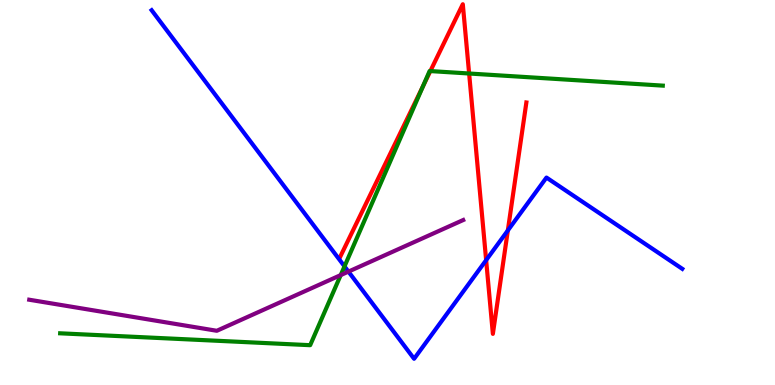[{'lines': ['blue', 'red'], 'intersections': [{'x': 6.27, 'y': 3.24}, {'x': 6.55, 'y': 4.01}]}, {'lines': ['green', 'red'], 'intersections': [{'x': 5.46, 'y': 7.76}, {'x': 5.55, 'y': 8.15}, {'x': 6.05, 'y': 8.09}]}, {'lines': ['purple', 'red'], 'intersections': []}, {'lines': ['blue', 'green'], 'intersections': [{'x': 4.45, 'y': 3.08}]}, {'lines': ['blue', 'purple'], 'intersections': [{'x': 4.5, 'y': 2.95}]}, {'lines': ['green', 'purple'], 'intersections': [{'x': 4.4, 'y': 2.85}]}]